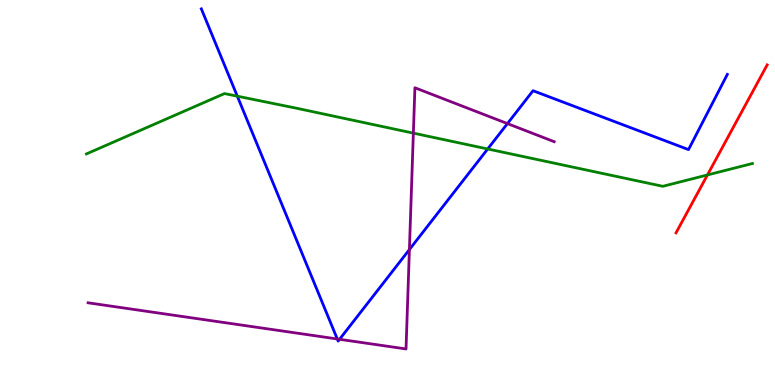[{'lines': ['blue', 'red'], 'intersections': []}, {'lines': ['green', 'red'], 'intersections': [{'x': 9.13, 'y': 5.46}]}, {'lines': ['purple', 'red'], 'intersections': []}, {'lines': ['blue', 'green'], 'intersections': [{'x': 3.06, 'y': 7.5}, {'x': 6.29, 'y': 6.13}]}, {'lines': ['blue', 'purple'], 'intersections': [{'x': 4.35, 'y': 1.2}, {'x': 4.38, 'y': 1.19}, {'x': 5.28, 'y': 3.52}, {'x': 6.55, 'y': 6.79}]}, {'lines': ['green', 'purple'], 'intersections': [{'x': 5.33, 'y': 6.54}]}]